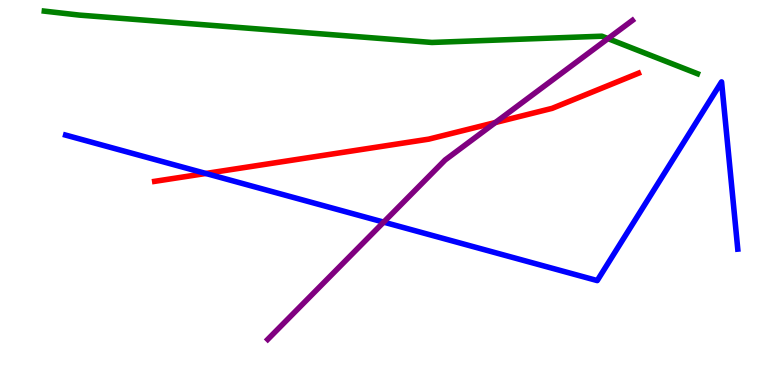[{'lines': ['blue', 'red'], 'intersections': [{'x': 2.66, 'y': 5.49}]}, {'lines': ['green', 'red'], 'intersections': []}, {'lines': ['purple', 'red'], 'intersections': [{'x': 6.39, 'y': 6.82}]}, {'lines': ['blue', 'green'], 'intersections': []}, {'lines': ['blue', 'purple'], 'intersections': [{'x': 4.95, 'y': 4.23}]}, {'lines': ['green', 'purple'], 'intersections': [{'x': 7.84, 'y': 9.0}]}]